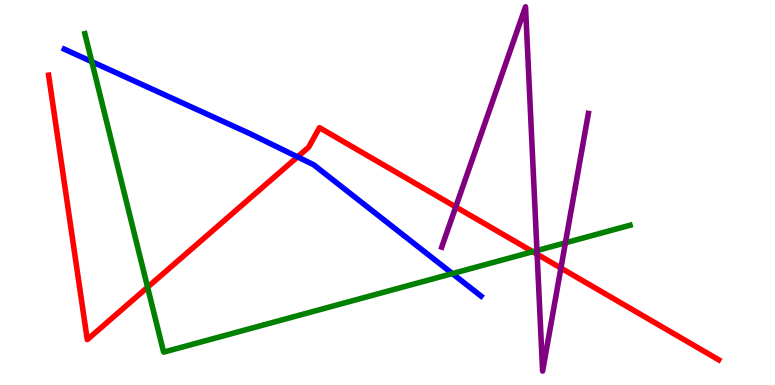[{'lines': ['blue', 'red'], 'intersections': [{'x': 3.84, 'y': 5.93}]}, {'lines': ['green', 'red'], 'intersections': [{'x': 1.9, 'y': 2.54}, {'x': 6.87, 'y': 3.46}]}, {'lines': ['purple', 'red'], 'intersections': [{'x': 5.88, 'y': 4.63}, {'x': 6.93, 'y': 3.4}, {'x': 7.24, 'y': 3.04}]}, {'lines': ['blue', 'green'], 'intersections': [{'x': 1.18, 'y': 8.4}, {'x': 5.84, 'y': 2.89}]}, {'lines': ['blue', 'purple'], 'intersections': []}, {'lines': ['green', 'purple'], 'intersections': [{'x': 6.93, 'y': 3.49}, {'x': 7.3, 'y': 3.69}]}]